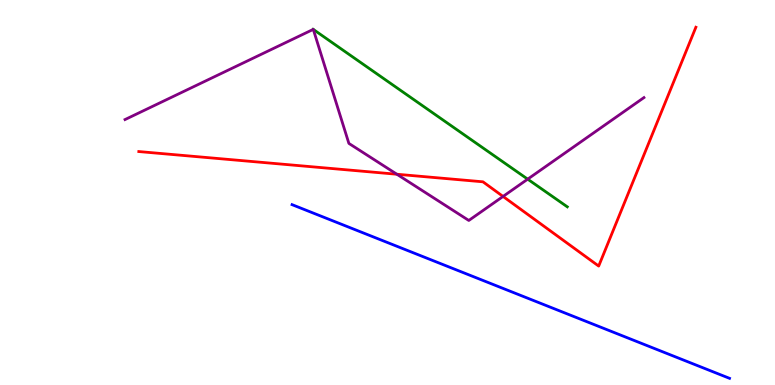[{'lines': ['blue', 'red'], 'intersections': []}, {'lines': ['green', 'red'], 'intersections': []}, {'lines': ['purple', 'red'], 'intersections': [{'x': 5.12, 'y': 5.47}, {'x': 6.49, 'y': 4.9}]}, {'lines': ['blue', 'green'], 'intersections': []}, {'lines': ['blue', 'purple'], 'intersections': []}, {'lines': ['green', 'purple'], 'intersections': [{'x': 4.04, 'y': 9.24}, {'x': 4.04, 'y': 9.24}, {'x': 6.81, 'y': 5.35}]}]